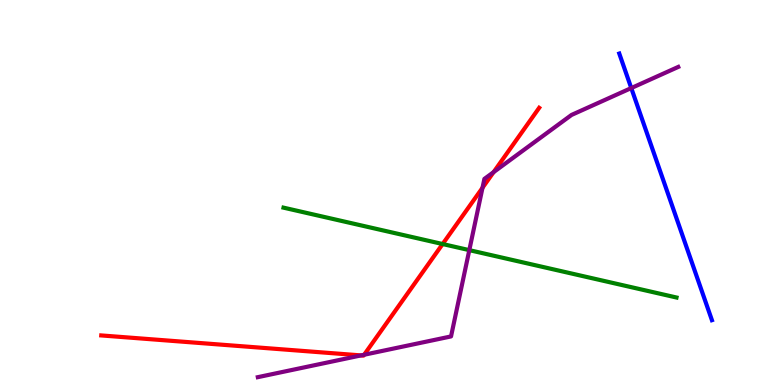[{'lines': ['blue', 'red'], 'intersections': []}, {'lines': ['green', 'red'], 'intersections': [{'x': 5.71, 'y': 3.66}]}, {'lines': ['purple', 'red'], 'intersections': [{'x': 4.66, 'y': 0.769}, {'x': 4.7, 'y': 0.786}, {'x': 6.23, 'y': 5.12}, {'x': 6.37, 'y': 5.53}]}, {'lines': ['blue', 'green'], 'intersections': []}, {'lines': ['blue', 'purple'], 'intersections': [{'x': 8.15, 'y': 7.71}]}, {'lines': ['green', 'purple'], 'intersections': [{'x': 6.06, 'y': 3.5}]}]